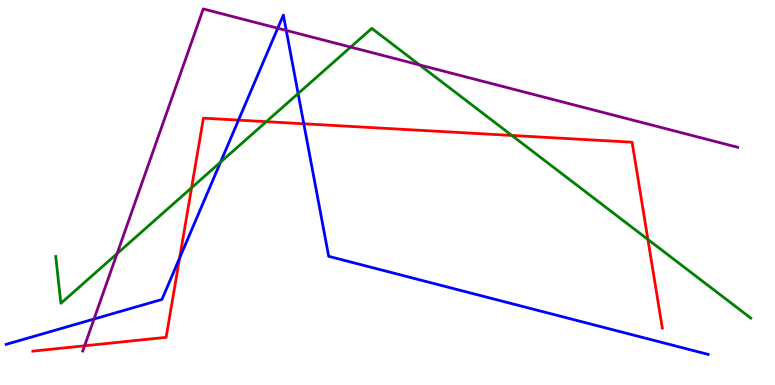[{'lines': ['blue', 'red'], 'intersections': [{'x': 2.32, 'y': 3.3}, {'x': 3.08, 'y': 6.88}, {'x': 3.92, 'y': 6.78}]}, {'lines': ['green', 'red'], 'intersections': [{'x': 2.47, 'y': 5.12}, {'x': 3.44, 'y': 6.84}, {'x': 6.6, 'y': 6.48}, {'x': 8.36, 'y': 3.78}]}, {'lines': ['purple', 'red'], 'intersections': [{'x': 1.09, 'y': 1.02}]}, {'lines': ['blue', 'green'], 'intersections': [{'x': 2.85, 'y': 5.79}, {'x': 3.85, 'y': 7.57}]}, {'lines': ['blue', 'purple'], 'intersections': [{'x': 1.21, 'y': 1.71}, {'x': 3.58, 'y': 9.27}, {'x': 3.69, 'y': 9.21}]}, {'lines': ['green', 'purple'], 'intersections': [{'x': 1.51, 'y': 3.41}, {'x': 4.52, 'y': 8.78}, {'x': 5.41, 'y': 8.31}]}]